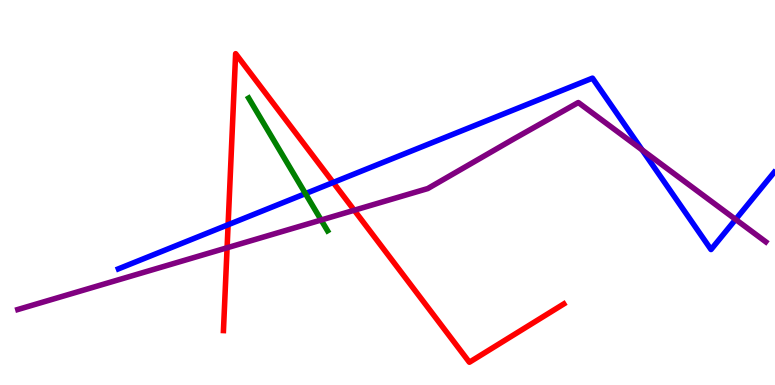[{'lines': ['blue', 'red'], 'intersections': [{'x': 2.94, 'y': 4.16}, {'x': 4.3, 'y': 5.26}]}, {'lines': ['green', 'red'], 'intersections': []}, {'lines': ['purple', 'red'], 'intersections': [{'x': 2.93, 'y': 3.56}, {'x': 4.57, 'y': 4.54}]}, {'lines': ['blue', 'green'], 'intersections': [{'x': 3.94, 'y': 4.97}]}, {'lines': ['blue', 'purple'], 'intersections': [{'x': 8.29, 'y': 6.11}, {'x': 9.49, 'y': 4.3}]}, {'lines': ['green', 'purple'], 'intersections': [{'x': 4.14, 'y': 4.29}]}]